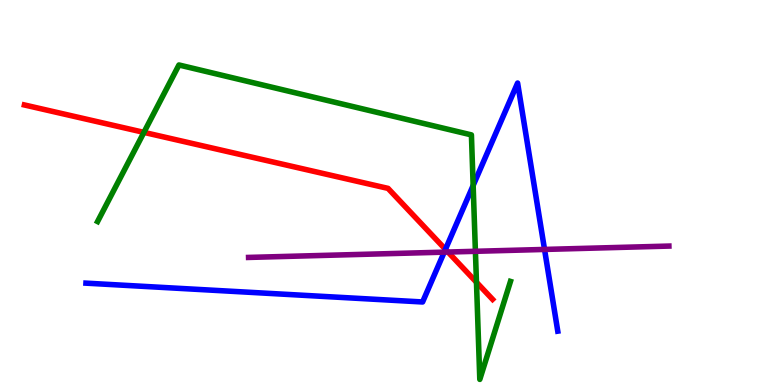[{'lines': ['blue', 'red'], 'intersections': [{'x': 5.75, 'y': 3.52}]}, {'lines': ['green', 'red'], 'intersections': [{'x': 1.86, 'y': 6.56}, {'x': 6.15, 'y': 2.67}]}, {'lines': ['purple', 'red'], 'intersections': [{'x': 5.78, 'y': 3.45}]}, {'lines': ['blue', 'green'], 'intersections': [{'x': 6.11, 'y': 5.18}]}, {'lines': ['blue', 'purple'], 'intersections': [{'x': 5.73, 'y': 3.45}, {'x': 7.03, 'y': 3.52}]}, {'lines': ['green', 'purple'], 'intersections': [{'x': 6.13, 'y': 3.47}]}]